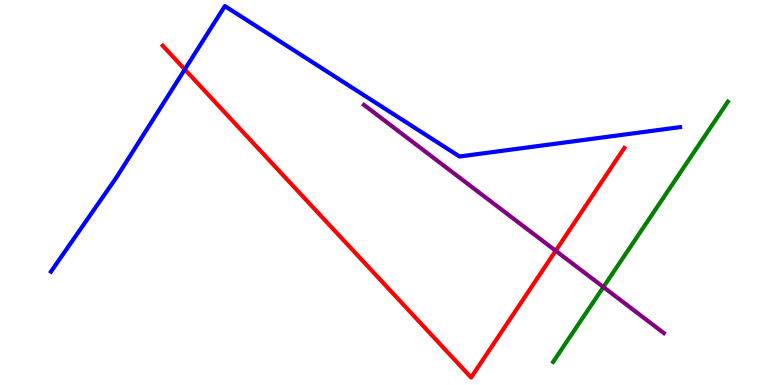[{'lines': ['blue', 'red'], 'intersections': [{'x': 2.38, 'y': 8.2}]}, {'lines': ['green', 'red'], 'intersections': []}, {'lines': ['purple', 'red'], 'intersections': [{'x': 7.17, 'y': 3.49}]}, {'lines': ['blue', 'green'], 'intersections': []}, {'lines': ['blue', 'purple'], 'intersections': []}, {'lines': ['green', 'purple'], 'intersections': [{'x': 7.79, 'y': 2.54}]}]